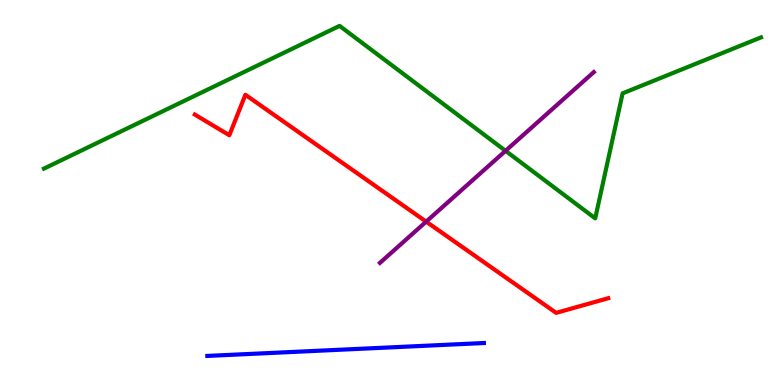[{'lines': ['blue', 'red'], 'intersections': []}, {'lines': ['green', 'red'], 'intersections': []}, {'lines': ['purple', 'red'], 'intersections': [{'x': 5.5, 'y': 4.24}]}, {'lines': ['blue', 'green'], 'intersections': []}, {'lines': ['blue', 'purple'], 'intersections': []}, {'lines': ['green', 'purple'], 'intersections': [{'x': 6.52, 'y': 6.08}]}]